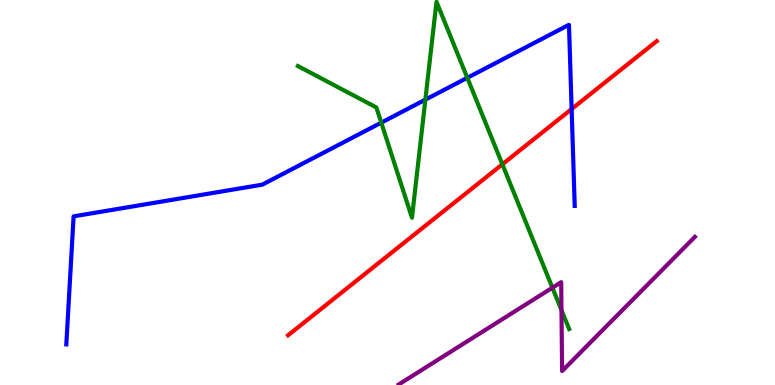[{'lines': ['blue', 'red'], 'intersections': [{'x': 7.38, 'y': 7.17}]}, {'lines': ['green', 'red'], 'intersections': [{'x': 6.48, 'y': 5.73}]}, {'lines': ['purple', 'red'], 'intersections': []}, {'lines': ['blue', 'green'], 'intersections': [{'x': 4.92, 'y': 6.81}, {'x': 5.49, 'y': 7.41}, {'x': 6.03, 'y': 7.98}]}, {'lines': ['blue', 'purple'], 'intersections': []}, {'lines': ['green', 'purple'], 'intersections': [{'x': 7.13, 'y': 2.53}, {'x': 7.24, 'y': 1.95}]}]